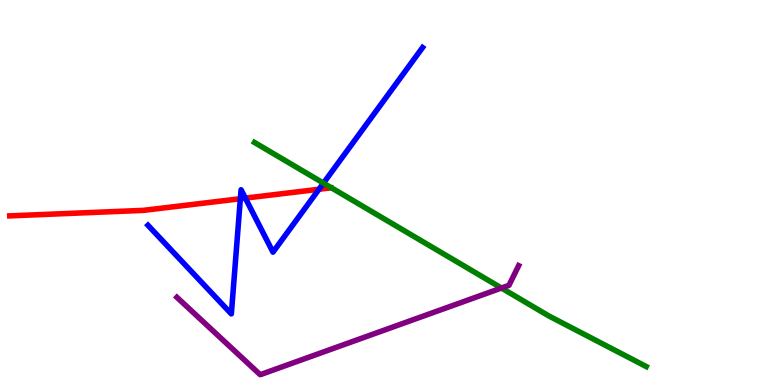[{'lines': ['blue', 'red'], 'intersections': [{'x': 3.1, 'y': 4.84}, {'x': 3.17, 'y': 4.85}, {'x': 4.12, 'y': 5.08}]}, {'lines': ['green', 'red'], 'intersections': []}, {'lines': ['purple', 'red'], 'intersections': []}, {'lines': ['blue', 'green'], 'intersections': [{'x': 4.17, 'y': 5.24}]}, {'lines': ['blue', 'purple'], 'intersections': []}, {'lines': ['green', 'purple'], 'intersections': [{'x': 6.47, 'y': 2.52}]}]